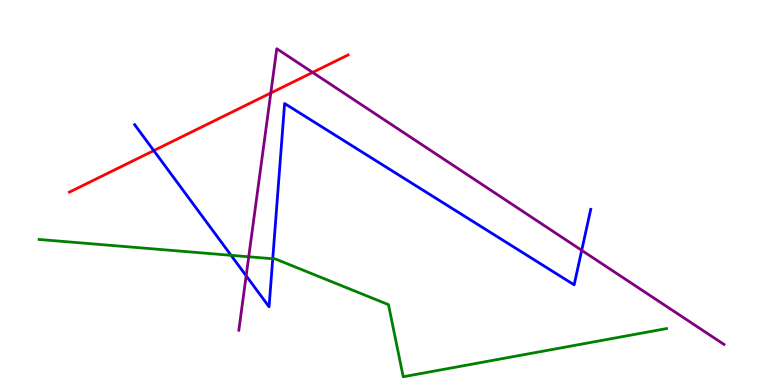[{'lines': ['blue', 'red'], 'intersections': [{'x': 1.98, 'y': 6.09}]}, {'lines': ['green', 'red'], 'intersections': []}, {'lines': ['purple', 'red'], 'intersections': [{'x': 3.49, 'y': 7.58}, {'x': 4.03, 'y': 8.12}]}, {'lines': ['blue', 'green'], 'intersections': [{'x': 2.98, 'y': 3.37}, {'x': 3.52, 'y': 3.28}]}, {'lines': ['blue', 'purple'], 'intersections': [{'x': 3.18, 'y': 2.84}, {'x': 7.51, 'y': 3.5}]}, {'lines': ['green', 'purple'], 'intersections': [{'x': 3.21, 'y': 3.33}]}]